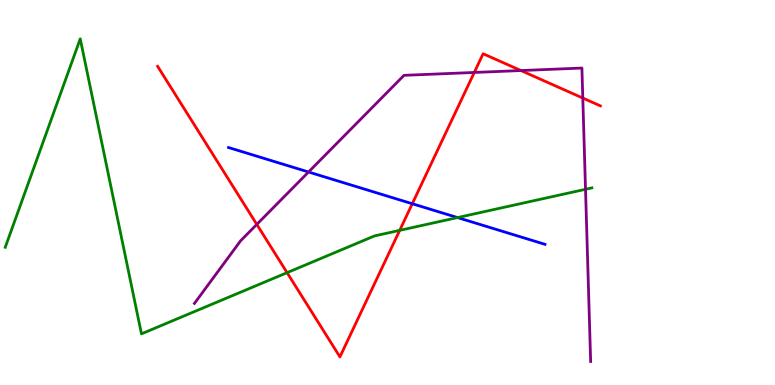[{'lines': ['blue', 'red'], 'intersections': [{'x': 5.32, 'y': 4.71}]}, {'lines': ['green', 'red'], 'intersections': [{'x': 3.7, 'y': 2.92}, {'x': 5.16, 'y': 4.02}]}, {'lines': ['purple', 'red'], 'intersections': [{'x': 3.31, 'y': 4.17}, {'x': 6.12, 'y': 8.12}, {'x': 6.72, 'y': 8.17}, {'x': 7.52, 'y': 7.45}]}, {'lines': ['blue', 'green'], 'intersections': [{'x': 5.9, 'y': 4.35}]}, {'lines': ['blue', 'purple'], 'intersections': [{'x': 3.98, 'y': 5.53}]}, {'lines': ['green', 'purple'], 'intersections': [{'x': 7.56, 'y': 5.08}]}]